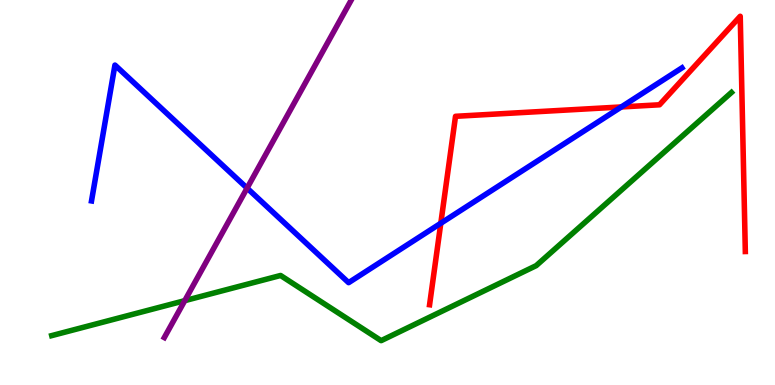[{'lines': ['blue', 'red'], 'intersections': [{'x': 5.69, 'y': 4.2}, {'x': 8.02, 'y': 7.22}]}, {'lines': ['green', 'red'], 'intersections': []}, {'lines': ['purple', 'red'], 'intersections': []}, {'lines': ['blue', 'green'], 'intersections': []}, {'lines': ['blue', 'purple'], 'intersections': [{'x': 3.19, 'y': 5.11}]}, {'lines': ['green', 'purple'], 'intersections': [{'x': 2.38, 'y': 2.19}]}]